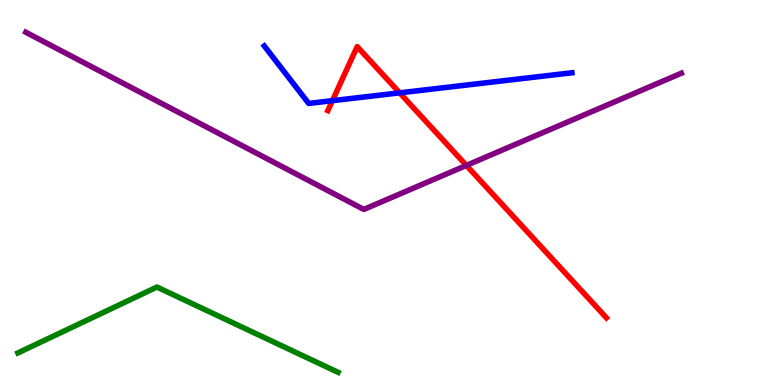[{'lines': ['blue', 'red'], 'intersections': [{'x': 4.29, 'y': 7.39}, {'x': 5.16, 'y': 7.59}]}, {'lines': ['green', 'red'], 'intersections': []}, {'lines': ['purple', 'red'], 'intersections': [{'x': 6.02, 'y': 5.7}]}, {'lines': ['blue', 'green'], 'intersections': []}, {'lines': ['blue', 'purple'], 'intersections': []}, {'lines': ['green', 'purple'], 'intersections': []}]